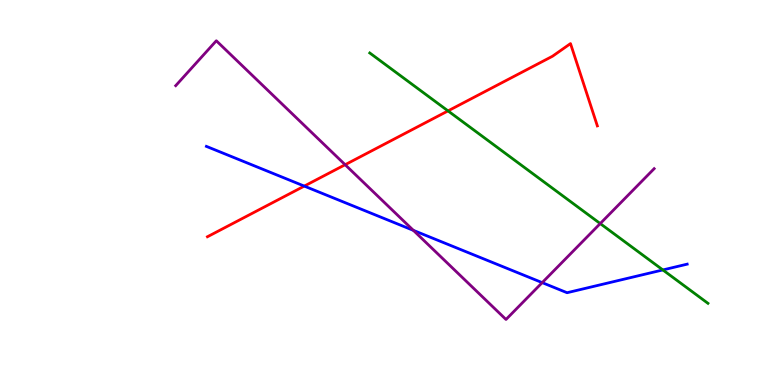[{'lines': ['blue', 'red'], 'intersections': [{'x': 3.93, 'y': 5.17}]}, {'lines': ['green', 'red'], 'intersections': [{'x': 5.78, 'y': 7.12}]}, {'lines': ['purple', 'red'], 'intersections': [{'x': 4.45, 'y': 5.72}]}, {'lines': ['blue', 'green'], 'intersections': [{'x': 8.55, 'y': 2.99}]}, {'lines': ['blue', 'purple'], 'intersections': [{'x': 5.33, 'y': 4.02}, {'x': 7.0, 'y': 2.66}]}, {'lines': ['green', 'purple'], 'intersections': [{'x': 7.74, 'y': 4.19}]}]